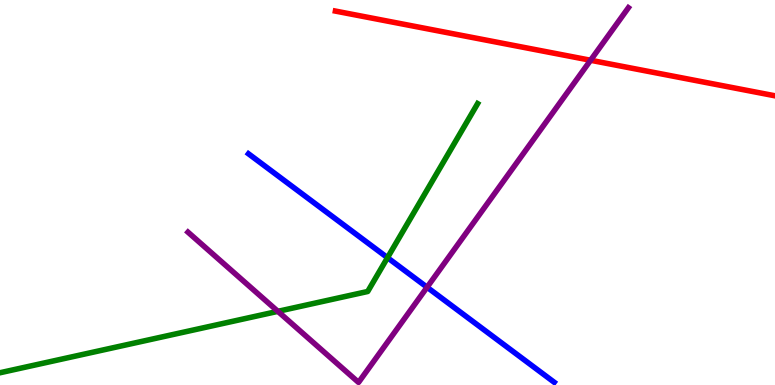[{'lines': ['blue', 'red'], 'intersections': []}, {'lines': ['green', 'red'], 'intersections': []}, {'lines': ['purple', 'red'], 'intersections': [{'x': 7.62, 'y': 8.43}]}, {'lines': ['blue', 'green'], 'intersections': [{'x': 5.0, 'y': 3.31}]}, {'lines': ['blue', 'purple'], 'intersections': [{'x': 5.51, 'y': 2.54}]}, {'lines': ['green', 'purple'], 'intersections': [{'x': 3.59, 'y': 1.91}]}]